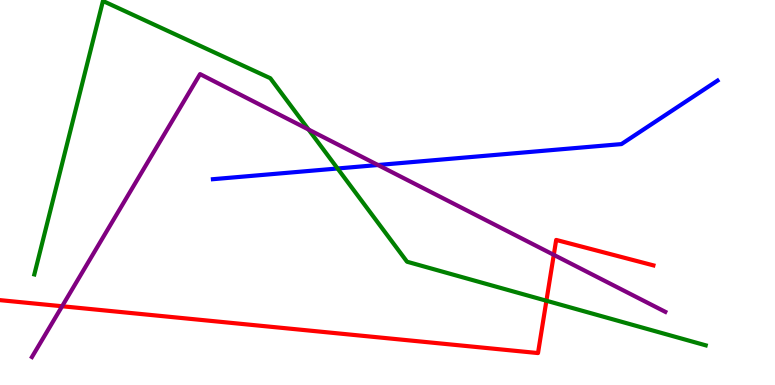[{'lines': ['blue', 'red'], 'intersections': []}, {'lines': ['green', 'red'], 'intersections': [{'x': 7.05, 'y': 2.19}]}, {'lines': ['purple', 'red'], 'intersections': [{'x': 0.801, 'y': 2.05}, {'x': 7.15, 'y': 3.38}]}, {'lines': ['blue', 'green'], 'intersections': [{'x': 4.36, 'y': 5.62}]}, {'lines': ['blue', 'purple'], 'intersections': [{'x': 4.88, 'y': 5.71}]}, {'lines': ['green', 'purple'], 'intersections': [{'x': 3.98, 'y': 6.64}]}]